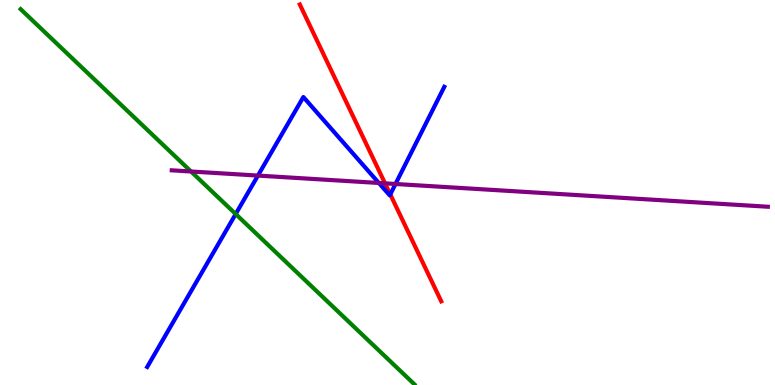[{'lines': ['blue', 'red'], 'intersections': [{'x': 5.04, 'y': 4.95}]}, {'lines': ['green', 'red'], 'intersections': []}, {'lines': ['purple', 'red'], 'intersections': [{'x': 4.97, 'y': 5.24}]}, {'lines': ['blue', 'green'], 'intersections': [{'x': 3.04, 'y': 4.44}]}, {'lines': ['blue', 'purple'], 'intersections': [{'x': 3.33, 'y': 5.44}, {'x': 4.89, 'y': 5.25}, {'x': 5.1, 'y': 5.22}]}, {'lines': ['green', 'purple'], 'intersections': [{'x': 2.47, 'y': 5.55}]}]